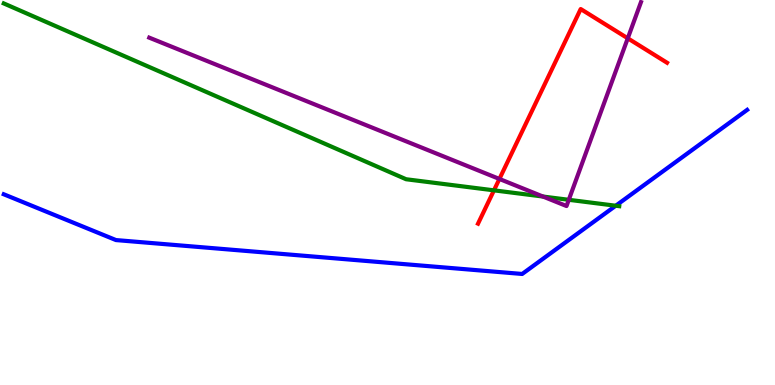[{'lines': ['blue', 'red'], 'intersections': []}, {'lines': ['green', 'red'], 'intersections': [{'x': 6.37, 'y': 5.06}]}, {'lines': ['purple', 'red'], 'intersections': [{'x': 6.44, 'y': 5.35}, {'x': 8.1, 'y': 9.01}]}, {'lines': ['blue', 'green'], 'intersections': [{'x': 7.94, 'y': 4.66}]}, {'lines': ['blue', 'purple'], 'intersections': []}, {'lines': ['green', 'purple'], 'intersections': [{'x': 7.01, 'y': 4.9}, {'x': 7.34, 'y': 4.81}]}]